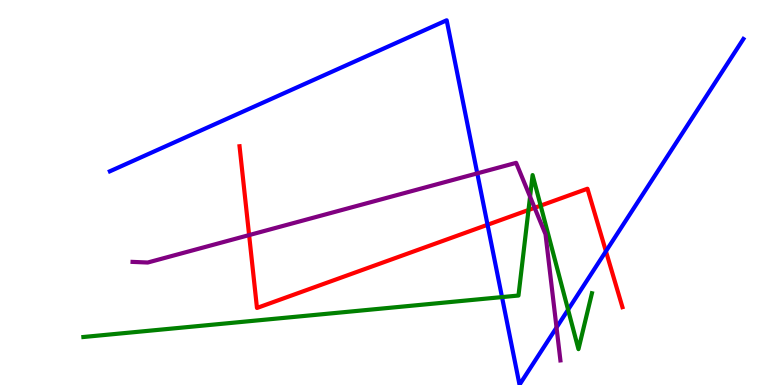[{'lines': ['blue', 'red'], 'intersections': [{'x': 6.29, 'y': 4.16}, {'x': 7.82, 'y': 3.47}]}, {'lines': ['green', 'red'], 'intersections': [{'x': 6.82, 'y': 4.55}, {'x': 6.98, 'y': 4.66}]}, {'lines': ['purple', 'red'], 'intersections': [{'x': 3.21, 'y': 3.89}, {'x': 6.9, 'y': 4.6}]}, {'lines': ['blue', 'green'], 'intersections': [{'x': 6.48, 'y': 2.28}, {'x': 7.33, 'y': 1.96}]}, {'lines': ['blue', 'purple'], 'intersections': [{'x': 6.16, 'y': 5.5}, {'x': 7.18, 'y': 1.49}]}, {'lines': ['green', 'purple'], 'intersections': [{'x': 6.84, 'y': 4.89}]}]